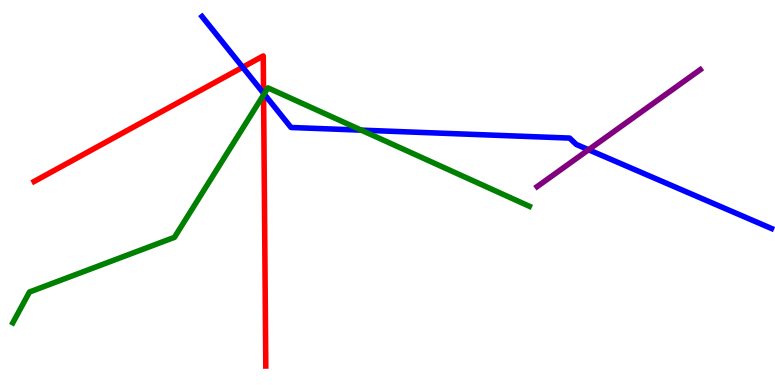[{'lines': ['blue', 'red'], 'intersections': [{'x': 3.13, 'y': 8.25}, {'x': 3.4, 'y': 7.58}]}, {'lines': ['green', 'red'], 'intersections': [{'x': 3.4, 'y': 7.54}]}, {'lines': ['purple', 'red'], 'intersections': []}, {'lines': ['blue', 'green'], 'intersections': [{'x': 3.41, 'y': 7.56}, {'x': 4.66, 'y': 6.62}]}, {'lines': ['blue', 'purple'], 'intersections': [{'x': 7.59, 'y': 6.11}]}, {'lines': ['green', 'purple'], 'intersections': []}]